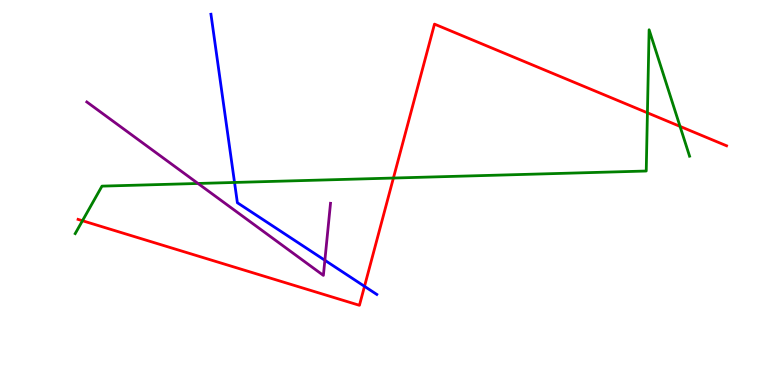[{'lines': ['blue', 'red'], 'intersections': [{'x': 4.7, 'y': 2.56}]}, {'lines': ['green', 'red'], 'intersections': [{'x': 1.06, 'y': 4.27}, {'x': 5.08, 'y': 5.38}, {'x': 8.35, 'y': 7.07}, {'x': 8.77, 'y': 6.72}]}, {'lines': ['purple', 'red'], 'intersections': []}, {'lines': ['blue', 'green'], 'intersections': [{'x': 3.03, 'y': 5.26}]}, {'lines': ['blue', 'purple'], 'intersections': [{'x': 4.19, 'y': 3.24}]}, {'lines': ['green', 'purple'], 'intersections': [{'x': 2.55, 'y': 5.23}]}]